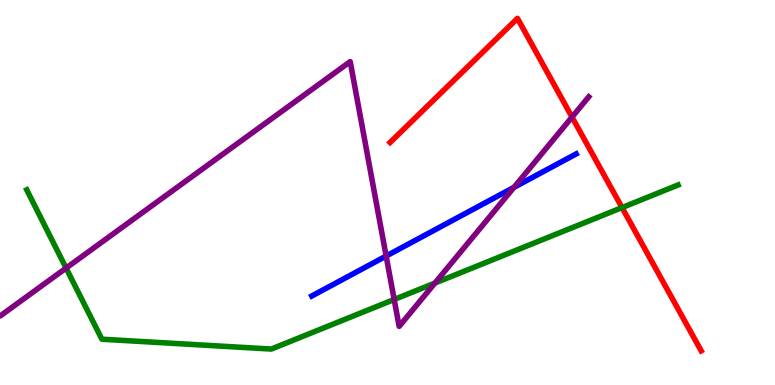[{'lines': ['blue', 'red'], 'intersections': []}, {'lines': ['green', 'red'], 'intersections': [{'x': 8.03, 'y': 4.61}]}, {'lines': ['purple', 'red'], 'intersections': [{'x': 7.38, 'y': 6.96}]}, {'lines': ['blue', 'green'], 'intersections': []}, {'lines': ['blue', 'purple'], 'intersections': [{'x': 4.98, 'y': 3.35}, {'x': 6.63, 'y': 5.13}]}, {'lines': ['green', 'purple'], 'intersections': [{'x': 0.853, 'y': 3.04}, {'x': 5.09, 'y': 2.22}, {'x': 5.61, 'y': 2.65}]}]